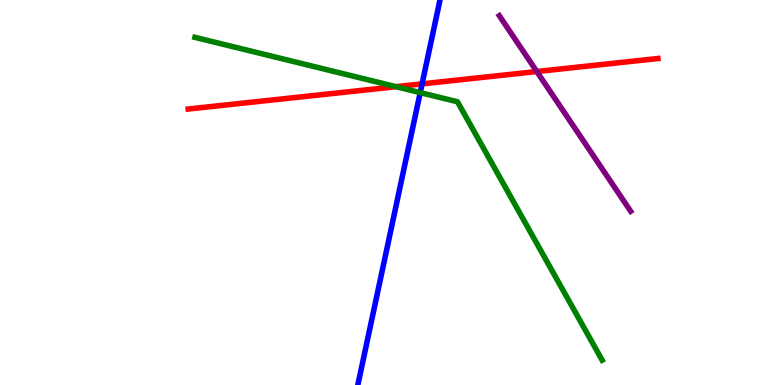[{'lines': ['blue', 'red'], 'intersections': [{'x': 5.45, 'y': 7.82}]}, {'lines': ['green', 'red'], 'intersections': [{'x': 5.11, 'y': 7.75}]}, {'lines': ['purple', 'red'], 'intersections': [{'x': 6.93, 'y': 8.14}]}, {'lines': ['blue', 'green'], 'intersections': [{'x': 5.42, 'y': 7.59}]}, {'lines': ['blue', 'purple'], 'intersections': []}, {'lines': ['green', 'purple'], 'intersections': []}]